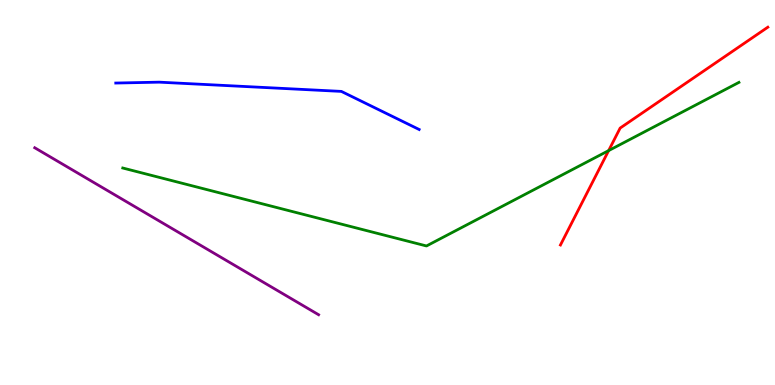[{'lines': ['blue', 'red'], 'intersections': []}, {'lines': ['green', 'red'], 'intersections': [{'x': 7.85, 'y': 6.09}]}, {'lines': ['purple', 'red'], 'intersections': []}, {'lines': ['blue', 'green'], 'intersections': []}, {'lines': ['blue', 'purple'], 'intersections': []}, {'lines': ['green', 'purple'], 'intersections': []}]